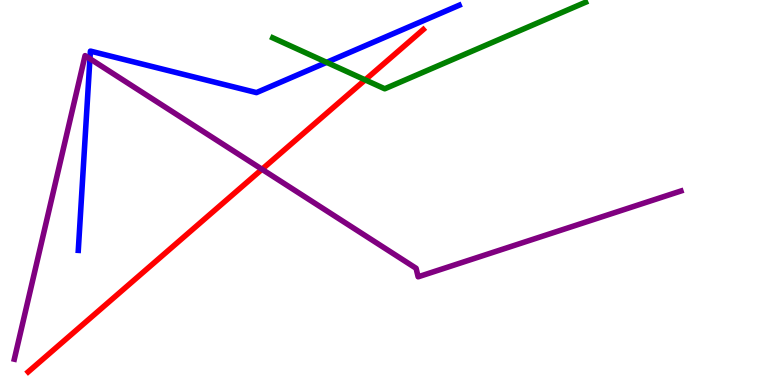[{'lines': ['blue', 'red'], 'intersections': []}, {'lines': ['green', 'red'], 'intersections': [{'x': 4.71, 'y': 7.93}]}, {'lines': ['purple', 'red'], 'intersections': [{'x': 3.38, 'y': 5.6}]}, {'lines': ['blue', 'green'], 'intersections': [{'x': 4.21, 'y': 8.38}]}, {'lines': ['blue', 'purple'], 'intersections': [{'x': 1.16, 'y': 8.47}]}, {'lines': ['green', 'purple'], 'intersections': []}]